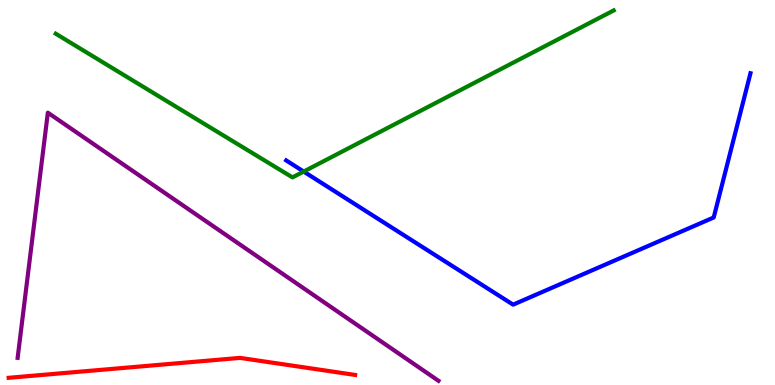[{'lines': ['blue', 'red'], 'intersections': []}, {'lines': ['green', 'red'], 'intersections': []}, {'lines': ['purple', 'red'], 'intersections': []}, {'lines': ['blue', 'green'], 'intersections': [{'x': 3.92, 'y': 5.54}]}, {'lines': ['blue', 'purple'], 'intersections': []}, {'lines': ['green', 'purple'], 'intersections': []}]